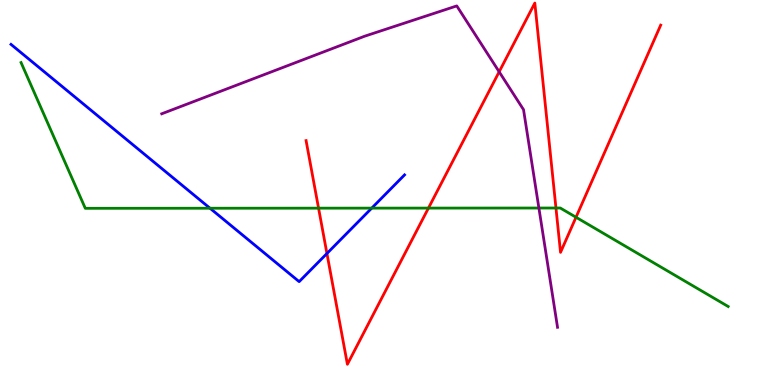[{'lines': ['blue', 'red'], 'intersections': [{'x': 4.22, 'y': 3.42}]}, {'lines': ['green', 'red'], 'intersections': [{'x': 4.11, 'y': 4.59}, {'x': 5.53, 'y': 4.59}, {'x': 7.17, 'y': 4.6}, {'x': 7.43, 'y': 4.36}]}, {'lines': ['purple', 'red'], 'intersections': [{'x': 6.44, 'y': 8.14}]}, {'lines': ['blue', 'green'], 'intersections': [{'x': 2.71, 'y': 4.59}, {'x': 4.8, 'y': 4.59}]}, {'lines': ['blue', 'purple'], 'intersections': []}, {'lines': ['green', 'purple'], 'intersections': [{'x': 6.95, 'y': 4.6}]}]